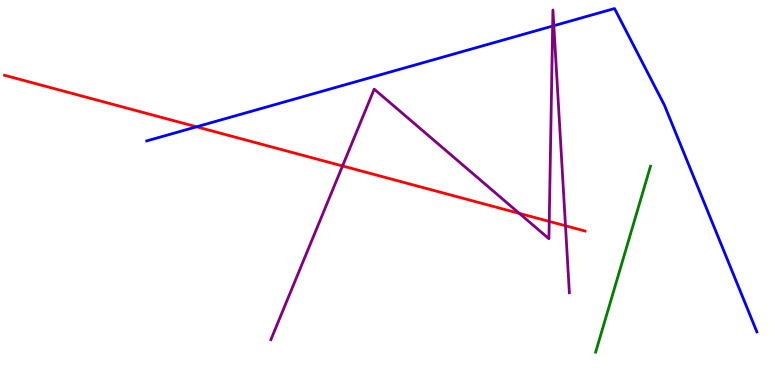[{'lines': ['blue', 'red'], 'intersections': [{'x': 2.54, 'y': 6.71}]}, {'lines': ['green', 'red'], 'intersections': []}, {'lines': ['purple', 'red'], 'intersections': [{'x': 4.42, 'y': 5.69}, {'x': 6.7, 'y': 4.46}, {'x': 7.09, 'y': 4.25}, {'x': 7.3, 'y': 4.14}]}, {'lines': ['blue', 'green'], 'intersections': []}, {'lines': ['blue', 'purple'], 'intersections': [{'x': 7.13, 'y': 9.32}, {'x': 7.15, 'y': 9.33}]}, {'lines': ['green', 'purple'], 'intersections': []}]